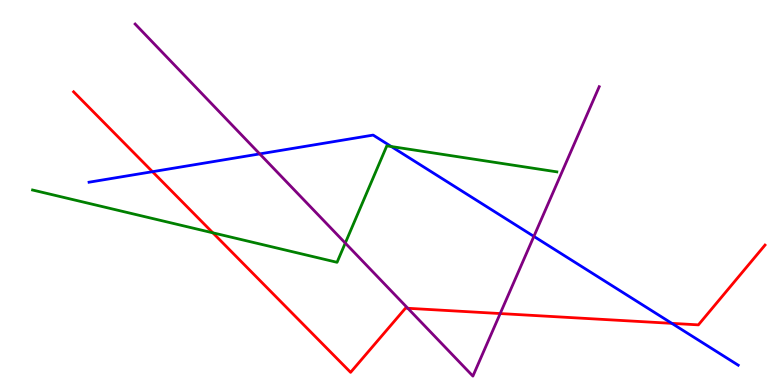[{'lines': ['blue', 'red'], 'intersections': [{'x': 1.97, 'y': 5.54}, {'x': 8.67, 'y': 1.6}]}, {'lines': ['green', 'red'], 'intersections': [{'x': 2.75, 'y': 3.95}]}, {'lines': ['purple', 'red'], 'intersections': [{'x': 5.26, 'y': 1.99}, {'x': 6.45, 'y': 1.86}]}, {'lines': ['blue', 'green'], 'intersections': [{'x': 5.05, 'y': 6.19}]}, {'lines': ['blue', 'purple'], 'intersections': [{'x': 3.35, 'y': 6.0}, {'x': 6.89, 'y': 3.86}]}, {'lines': ['green', 'purple'], 'intersections': [{'x': 4.46, 'y': 3.69}]}]